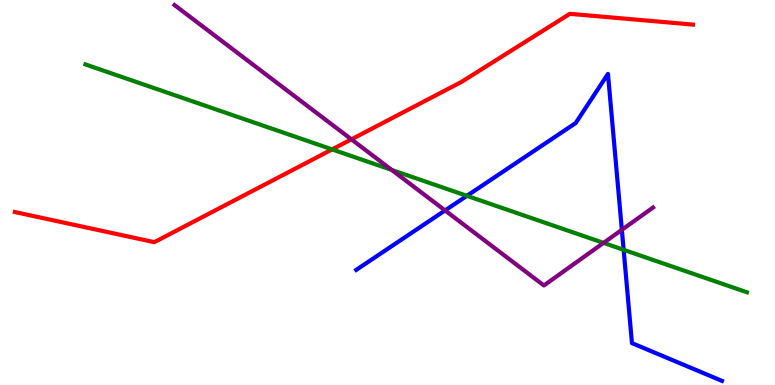[{'lines': ['blue', 'red'], 'intersections': []}, {'lines': ['green', 'red'], 'intersections': [{'x': 4.29, 'y': 6.12}]}, {'lines': ['purple', 'red'], 'intersections': [{'x': 4.53, 'y': 6.38}]}, {'lines': ['blue', 'green'], 'intersections': [{'x': 6.02, 'y': 4.91}, {'x': 8.05, 'y': 3.51}]}, {'lines': ['blue', 'purple'], 'intersections': [{'x': 5.74, 'y': 4.53}, {'x': 8.02, 'y': 4.03}]}, {'lines': ['green', 'purple'], 'intersections': [{'x': 5.05, 'y': 5.59}, {'x': 7.79, 'y': 3.69}]}]